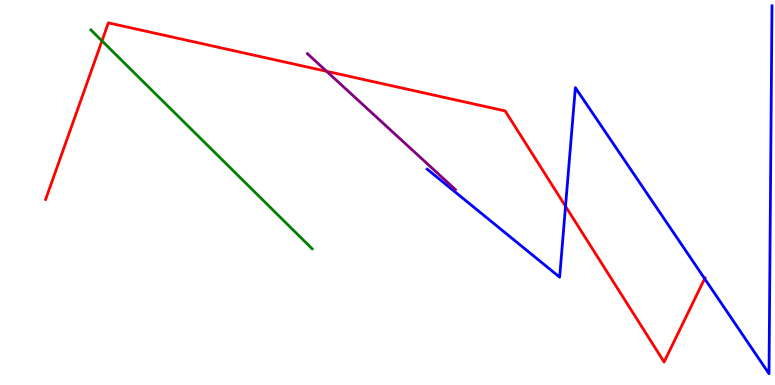[{'lines': ['blue', 'red'], 'intersections': [{'x': 7.3, 'y': 4.64}, {'x': 9.09, 'y': 2.76}]}, {'lines': ['green', 'red'], 'intersections': [{'x': 1.32, 'y': 8.94}]}, {'lines': ['purple', 'red'], 'intersections': [{'x': 4.21, 'y': 8.15}]}, {'lines': ['blue', 'green'], 'intersections': []}, {'lines': ['blue', 'purple'], 'intersections': []}, {'lines': ['green', 'purple'], 'intersections': []}]